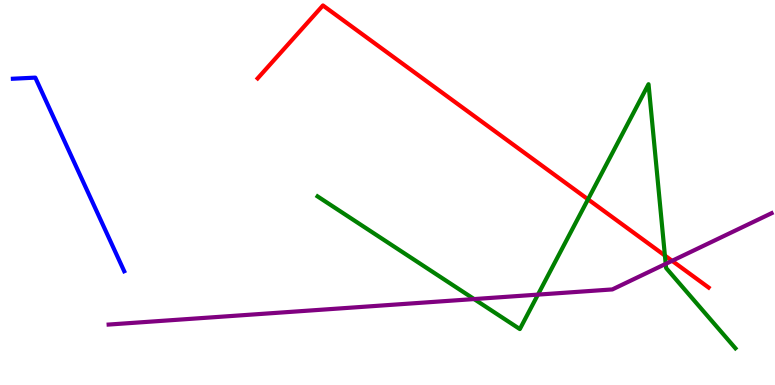[{'lines': ['blue', 'red'], 'intersections': []}, {'lines': ['green', 'red'], 'intersections': [{'x': 7.59, 'y': 4.82}, {'x': 8.58, 'y': 3.36}]}, {'lines': ['purple', 'red'], 'intersections': [{'x': 8.67, 'y': 3.23}]}, {'lines': ['blue', 'green'], 'intersections': []}, {'lines': ['blue', 'purple'], 'intersections': []}, {'lines': ['green', 'purple'], 'intersections': [{'x': 6.12, 'y': 2.23}, {'x': 6.94, 'y': 2.35}, {'x': 8.59, 'y': 3.15}]}]